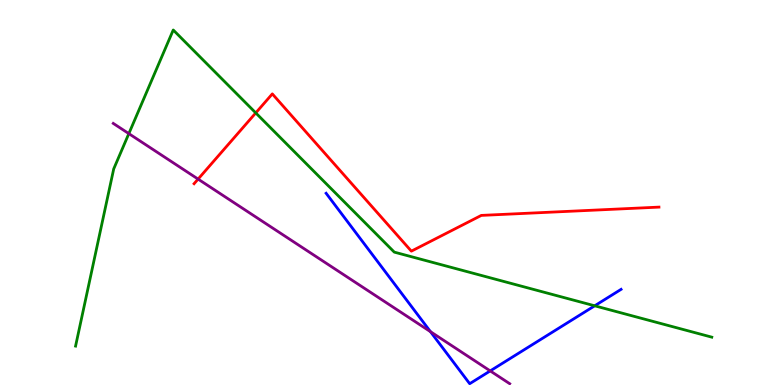[{'lines': ['blue', 'red'], 'intersections': []}, {'lines': ['green', 'red'], 'intersections': [{'x': 3.3, 'y': 7.07}]}, {'lines': ['purple', 'red'], 'intersections': [{'x': 2.56, 'y': 5.35}]}, {'lines': ['blue', 'green'], 'intersections': [{'x': 7.67, 'y': 2.06}]}, {'lines': ['blue', 'purple'], 'intersections': [{'x': 5.55, 'y': 1.39}, {'x': 6.33, 'y': 0.366}]}, {'lines': ['green', 'purple'], 'intersections': [{'x': 1.66, 'y': 6.53}]}]